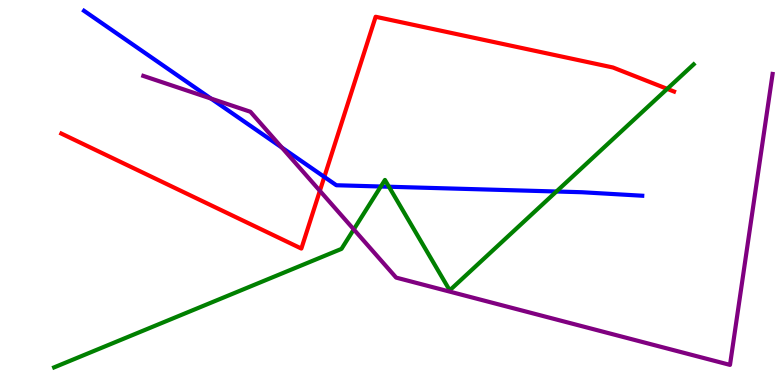[{'lines': ['blue', 'red'], 'intersections': [{'x': 4.18, 'y': 5.4}]}, {'lines': ['green', 'red'], 'intersections': [{'x': 8.61, 'y': 7.69}]}, {'lines': ['purple', 'red'], 'intersections': [{'x': 4.13, 'y': 5.04}]}, {'lines': ['blue', 'green'], 'intersections': [{'x': 4.91, 'y': 5.16}, {'x': 5.02, 'y': 5.15}, {'x': 7.18, 'y': 5.03}]}, {'lines': ['blue', 'purple'], 'intersections': [{'x': 2.72, 'y': 7.44}, {'x': 3.64, 'y': 6.17}]}, {'lines': ['green', 'purple'], 'intersections': [{'x': 4.56, 'y': 4.04}]}]